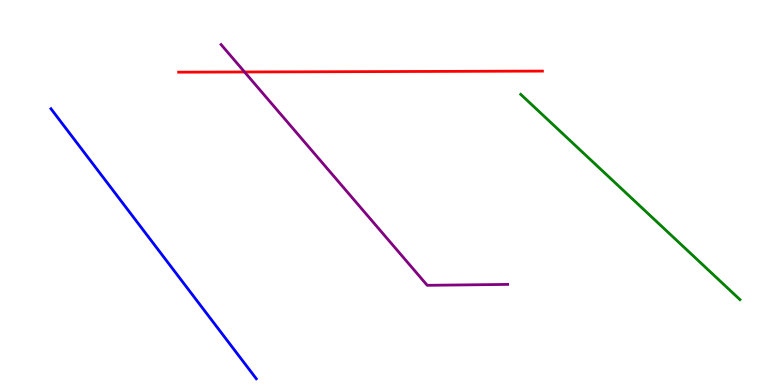[{'lines': ['blue', 'red'], 'intersections': []}, {'lines': ['green', 'red'], 'intersections': []}, {'lines': ['purple', 'red'], 'intersections': [{'x': 3.16, 'y': 8.13}]}, {'lines': ['blue', 'green'], 'intersections': []}, {'lines': ['blue', 'purple'], 'intersections': []}, {'lines': ['green', 'purple'], 'intersections': []}]